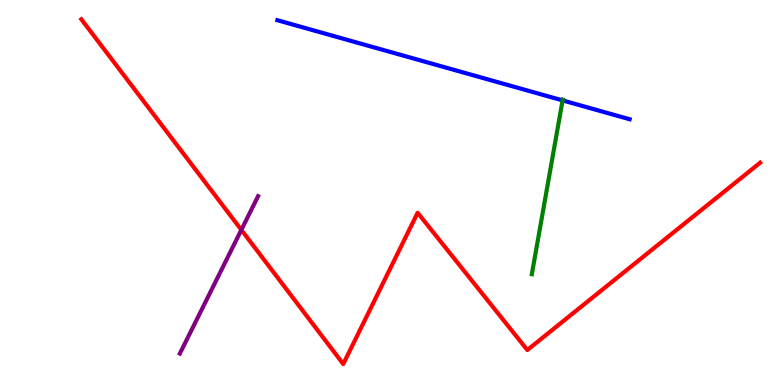[{'lines': ['blue', 'red'], 'intersections': []}, {'lines': ['green', 'red'], 'intersections': []}, {'lines': ['purple', 'red'], 'intersections': [{'x': 3.11, 'y': 4.03}]}, {'lines': ['blue', 'green'], 'intersections': [{'x': 7.26, 'y': 7.39}]}, {'lines': ['blue', 'purple'], 'intersections': []}, {'lines': ['green', 'purple'], 'intersections': []}]